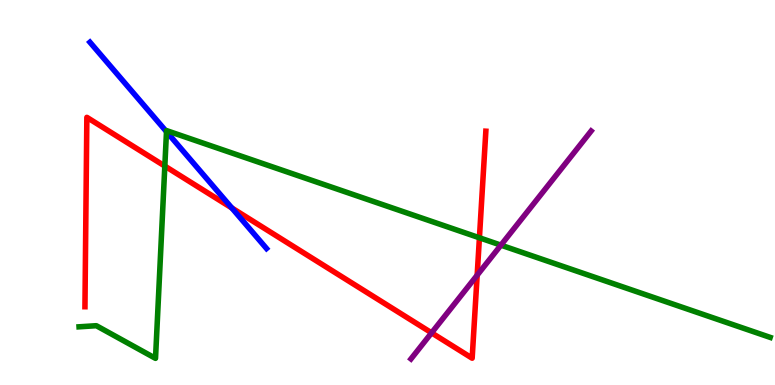[{'lines': ['blue', 'red'], 'intersections': [{'x': 2.99, 'y': 4.6}]}, {'lines': ['green', 'red'], 'intersections': [{'x': 2.13, 'y': 5.69}, {'x': 6.19, 'y': 3.82}]}, {'lines': ['purple', 'red'], 'intersections': [{'x': 5.57, 'y': 1.35}, {'x': 6.16, 'y': 2.85}]}, {'lines': ['blue', 'green'], 'intersections': [{'x': 2.15, 'y': 6.58}]}, {'lines': ['blue', 'purple'], 'intersections': []}, {'lines': ['green', 'purple'], 'intersections': [{'x': 6.46, 'y': 3.63}]}]